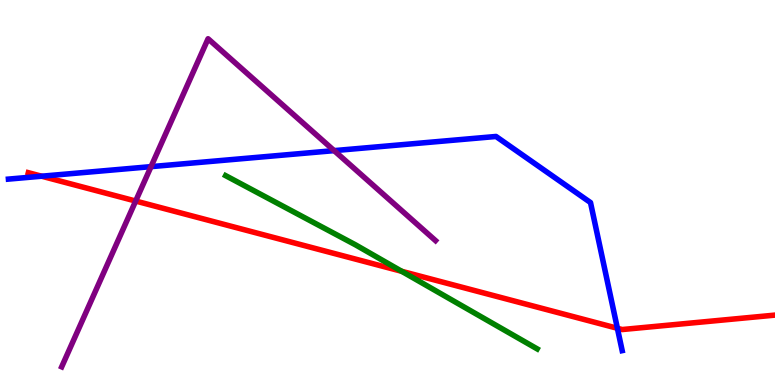[{'lines': ['blue', 'red'], 'intersections': [{'x': 0.537, 'y': 5.42}, {'x': 7.97, 'y': 1.47}]}, {'lines': ['green', 'red'], 'intersections': [{'x': 5.18, 'y': 2.95}]}, {'lines': ['purple', 'red'], 'intersections': [{'x': 1.75, 'y': 4.78}]}, {'lines': ['blue', 'green'], 'intersections': []}, {'lines': ['blue', 'purple'], 'intersections': [{'x': 1.95, 'y': 5.67}, {'x': 4.31, 'y': 6.09}]}, {'lines': ['green', 'purple'], 'intersections': []}]